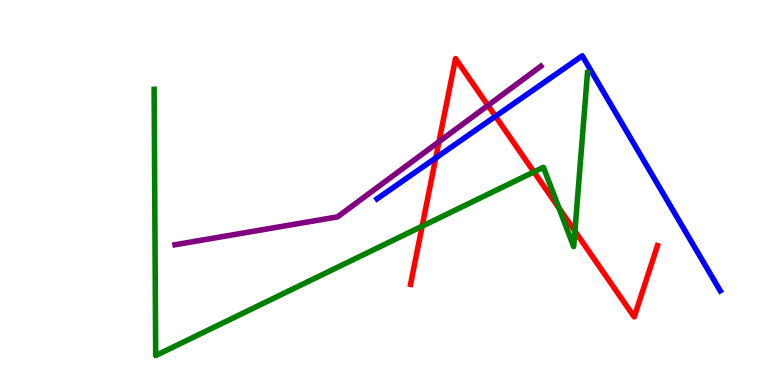[{'lines': ['blue', 'red'], 'intersections': [{'x': 5.62, 'y': 5.9}, {'x': 6.39, 'y': 6.98}]}, {'lines': ['green', 'red'], 'intersections': [{'x': 5.45, 'y': 4.12}, {'x': 6.89, 'y': 5.53}, {'x': 7.21, 'y': 4.59}, {'x': 7.42, 'y': 4.0}]}, {'lines': ['purple', 'red'], 'intersections': [{'x': 5.66, 'y': 6.32}, {'x': 6.3, 'y': 7.26}]}, {'lines': ['blue', 'green'], 'intersections': []}, {'lines': ['blue', 'purple'], 'intersections': []}, {'lines': ['green', 'purple'], 'intersections': []}]